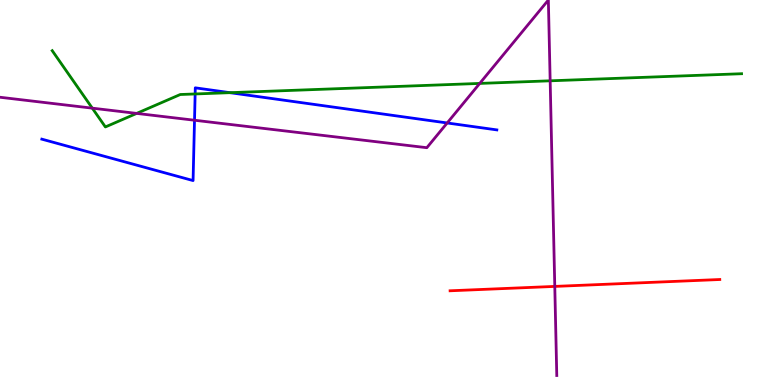[{'lines': ['blue', 'red'], 'intersections': []}, {'lines': ['green', 'red'], 'intersections': []}, {'lines': ['purple', 'red'], 'intersections': [{'x': 7.16, 'y': 2.56}]}, {'lines': ['blue', 'green'], 'intersections': [{'x': 2.52, 'y': 7.56}, {'x': 2.97, 'y': 7.59}]}, {'lines': ['blue', 'purple'], 'intersections': [{'x': 2.51, 'y': 6.88}, {'x': 5.77, 'y': 6.81}]}, {'lines': ['green', 'purple'], 'intersections': [{'x': 1.19, 'y': 7.19}, {'x': 1.76, 'y': 7.05}, {'x': 6.19, 'y': 7.83}, {'x': 7.1, 'y': 7.9}]}]